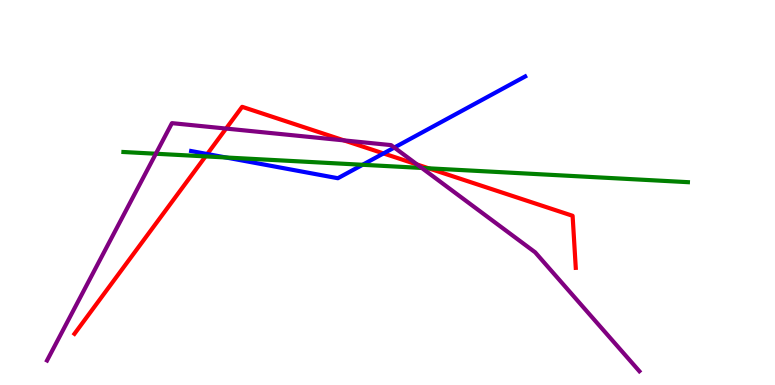[{'lines': ['blue', 'red'], 'intersections': [{'x': 2.67, 'y': 6.0}, {'x': 4.95, 'y': 6.01}]}, {'lines': ['green', 'red'], 'intersections': [{'x': 2.65, 'y': 5.94}, {'x': 5.53, 'y': 5.63}]}, {'lines': ['purple', 'red'], 'intersections': [{'x': 2.92, 'y': 6.66}, {'x': 4.44, 'y': 6.35}, {'x': 5.38, 'y': 5.73}]}, {'lines': ['blue', 'green'], 'intersections': [{'x': 2.91, 'y': 5.91}, {'x': 4.68, 'y': 5.72}]}, {'lines': ['blue', 'purple'], 'intersections': [{'x': 5.09, 'y': 6.17}]}, {'lines': ['green', 'purple'], 'intersections': [{'x': 2.01, 'y': 6.01}, {'x': 5.44, 'y': 5.64}]}]